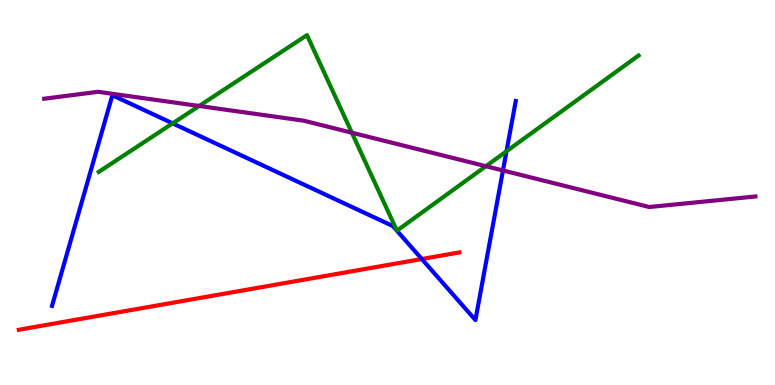[{'lines': ['blue', 'red'], 'intersections': [{'x': 5.44, 'y': 3.27}]}, {'lines': ['green', 'red'], 'intersections': []}, {'lines': ['purple', 'red'], 'intersections': []}, {'lines': ['blue', 'green'], 'intersections': [{'x': 2.23, 'y': 6.8}, {'x': 5.12, 'y': 4.01}, {'x': 5.12, 'y': 4.01}, {'x': 6.54, 'y': 6.07}]}, {'lines': ['blue', 'purple'], 'intersections': [{'x': 6.49, 'y': 5.57}]}, {'lines': ['green', 'purple'], 'intersections': [{'x': 2.57, 'y': 7.25}, {'x': 4.54, 'y': 6.55}, {'x': 6.27, 'y': 5.68}]}]